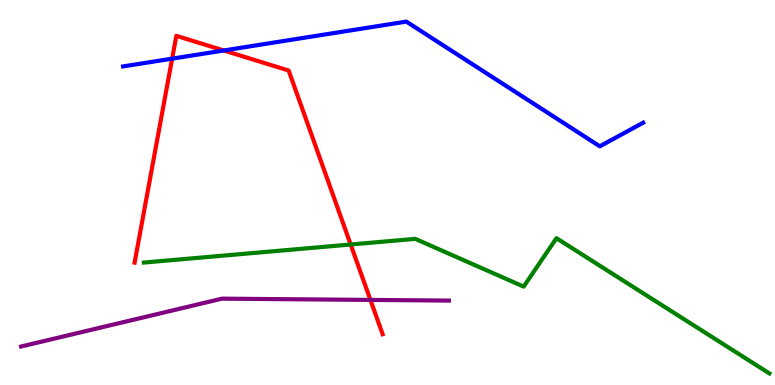[{'lines': ['blue', 'red'], 'intersections': [{'x': 2.22, 'y': 8.48}, {'x': 2.89, 'y': 8.69}]}, {'lines': ['green', 'red'], 'intersections': [{'x': 4.52, 'y': 3.65}]}, {'lines': ['purple', 'red'], 'intersections': [{'x': 4.78, 'y': 2.21}]}, {'lines': ['blue', 'green'], 'intersections': []}, {'lines': ['blue', 'purple'], 'intersections': []}, {'lines': ['green', 'purple'], 'intersections': []}]